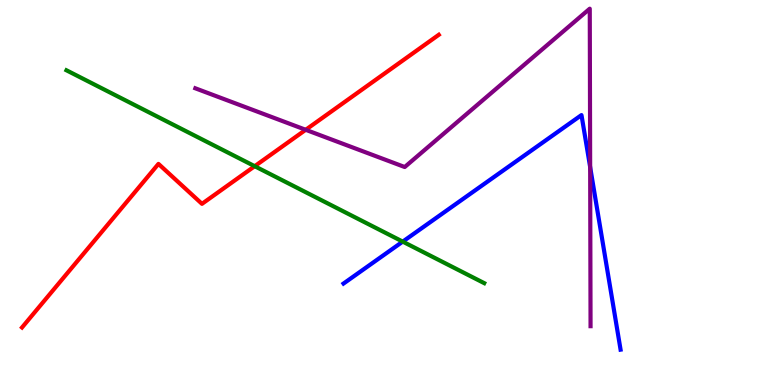[{'lines': ['blue', 'red'], 'intersections': []}, {'lines': ['green', 'red'], 'intersections': [{'x': 3.29, 'y': 5.68}]}, {'lines': ['purple', 'red'], 'intersections': [{'x': 3.94, 'y': 6.63}]}, {'lines': ['blue', 'green'], 'intersections': [{'x': 5.2, 'y': 3.72}]}, {'lines': ['blue', 'purple'], 'intersections': [{'x': 7.61, 'y': 5.66}]}, {'lines': ['green', 'purple'], 'intersections': []}]